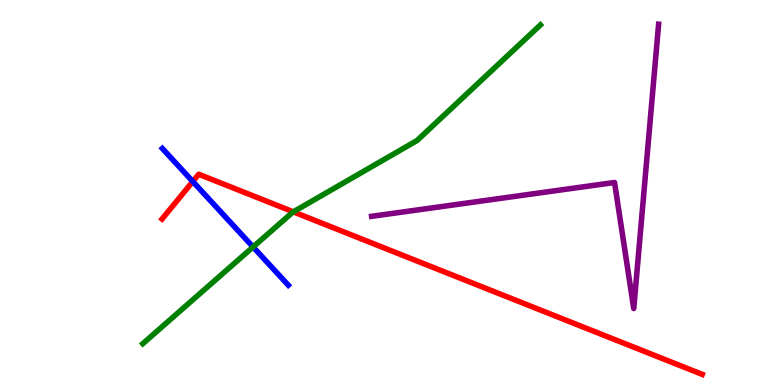[{'lines': ['blue', 'red'], 'intersections': [{'x': 2.49, 'y': 5.29}]}, {'lines': ['green', 'red'], 'intersections': [{'x': 3.78, 'y': 4.5}]}, {'lines': ['purple', 'red'], 'intersections': []}, {'lines': ['blue', 'green'], 'intersections': [{'x': 3.27, 'y': 3.59}]}, {'lines': ['blue', 'purple'], 'intersections': []}, {'lines': ['green', 'purple'], 'intersections': []}]